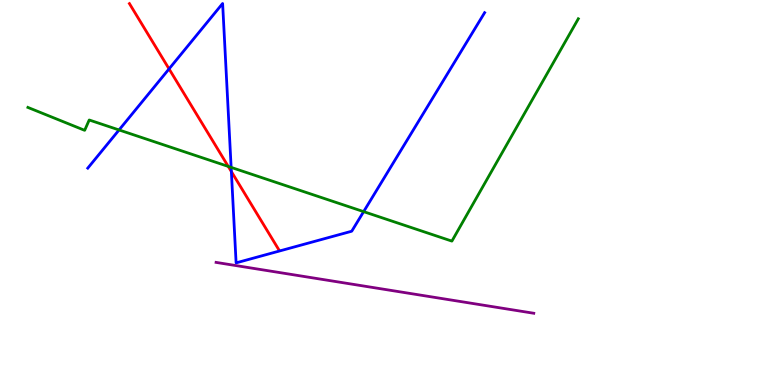[{'lines': ['blue', 'red'], 'intersections': [{'x': 2.18, 'y': 8.21}, {'x': 2.99, 'y': 5.54}]}, {'lines': ['green', 'red'], 'intersections': [{'x': 2.95, 'y': 5.68}]}, {'lines': ['purple', 'red'], 'intersections': []}, {'lines': ['blue', 'green'], 'intersections': [{'x': 1.54, 'y': 6.62}, {'x': 2.98, 'y': 5.65}, {'x': 4.69, 'y': 4.5}]}, {'lines': ['blue', 'purple'], 'intersections': []}, {'lines': ['green', 'purple'], 'intersections': []}]